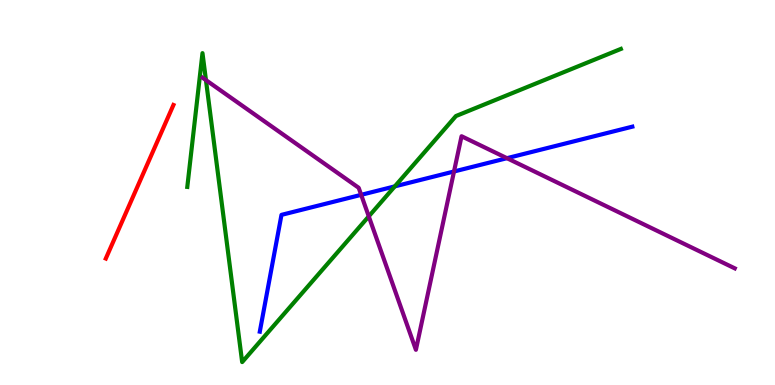[{'lines': ['blue', 'red'], 'intersections': []}, {'lines': ['green', 'red'], 'intersections': []}, {'lines': ['purple', 'red'], 'intersections': []}, {'lines': ['blue', 'green'], 'intersections': [{'x': 5.09, 'y': 5.16}]}, {'lines': ['blue', 'purple'], 'intersections': [{'x': 4.66, 'y': 4.94}, {'x': 5.86, 'y': 5.55}, {'x': 6.54, 'y': 5.89}]}, {'lines': ['green', 'purple'], 'intersections': [{'x': 2.66, 'y': 7.92}, {'x': 4.76, 'y': 4.38}]}]